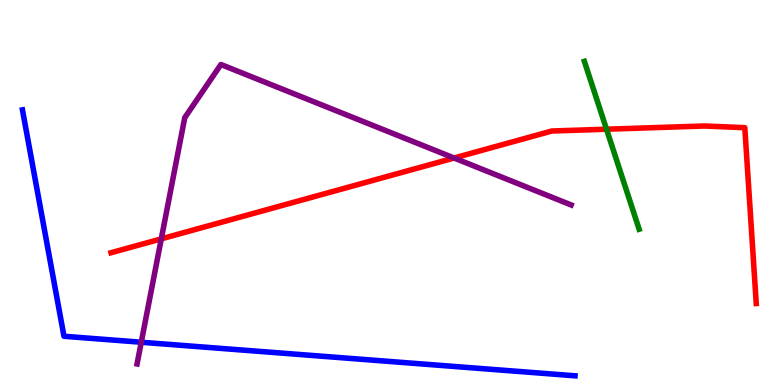[{'lines': ['blue', 'red'], 'intersections': []}, {'lines': ['green', 'red'], 'intersections': [{'x': 7.83, 'y': 6.64}]}, {'lines': ['purple', 'red'], 'intersections': [{'x': 2.08, 'y': 3.8}, {'x': 5.86, 'y': 5.9}]}, {'lines': ['blue', 'green'], 'intersections': []}, {'lines': ['blue', 'purple'], 'intersections': [{'x': 1.82, 'y': 1.11}]}, {'lines': ['green', 'purple'], 'intersections': []}]